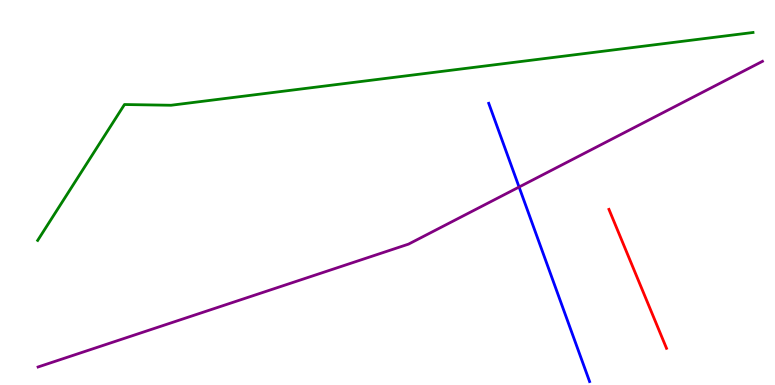[{'lines': ['blue', 'red'], 'intersections': []}, {'lines': ['green', 'red'], 'intersections': []}, {'lines': ['purple', 'red'], 'intersections': []}, {'lines': ['blue', 'green'], 'intersections': []}, {'lines': ['blue', 'purple'], 'intersections': [{'x': 6.7, 'y': 5.14}]}, {'lines': ['green', 'purple'], 'intersections': []}]